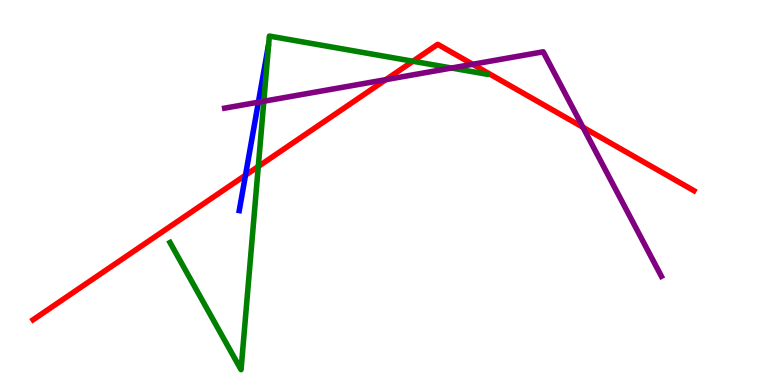[{'lines': ['blue', 'red'], 'intersections': [{'x': 3.17, 'y': 5.45}]}, {'lines': ['green', 'red'], 'intersections': [{'x': 3.33, 'y': 5.68}, {'x': 5.33, 'y': 8.41}]}, {'lines': ['purple', 'red'], 'intersections': [{'x': 4.98, 'y': 7.93}, {'x': 6.1, 'y': 8.33}, {'x': 7.52, 'y': 6.69}]}, {'lines': ['blue', 'green'], 'intersections': []}, {'lines': ['blue', 'purple'], 'intersections': [{'x': 3.33, 'y': 7.35}]}, {'lines': ['green', 'purple'], 'intersections': [{'x': 3.4, 'y': 7.37}, {'x': 5.83, 'y': 8.23}]}]